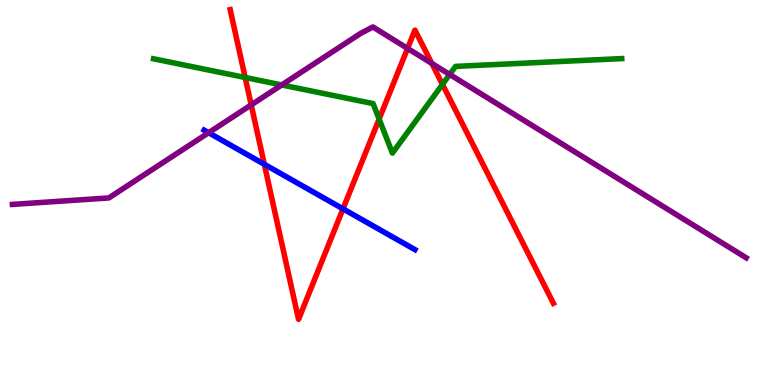[{'lines': ['blue', 'red'], 'intersections': [{'x': 3.41, 'y': 5.73}, {'x': 4.43, 'y': 4.58}]}, {'lines': ['green', 'red'], 'intersections': [{'x': 3.16, 'y': 7.99}, {'x': 4.89, 'y': 6.91}, {'x': 5.71, 'y': 7.81}]}, {'lines': ['purple', 'red'], 'intersections': [{'x': 3.24, 'y': 7.28}, {'x': 5.26, 'y': 8.74}, {'x': 5.57, 'y': 8.35}]}, {'lines': ['blue', 'green'], 'intersections': []}, {'lines': ['blue', 'purple'], 'intersections': [{'x': 2.69, 'y': 6.55}]}, {'lines': ['green', 'purple'], 'intersections': [{'x': 3.64, 'y': 7.79}, {'x': 5.8, 'y': 8.07}]}]